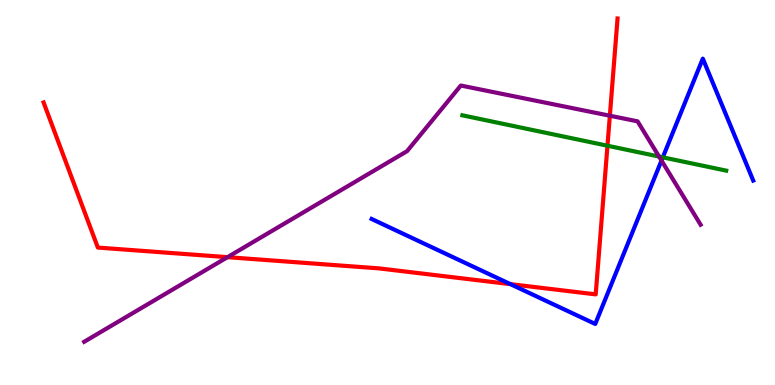[{'lines': ['blue', 'red'], 'intersections': [{'x': 6.59, 'y': 2.62}]}, {'lines': ['green', 'red'], 'intersections': [{'x': 7.84, 'y': 6.21}]}, {'lines': ['purple', 'red'], 'intersections': [{'x': 2.94, 'y': 3.32}, {'x': 7.87, 'y': 6.99}]}, {'lines': ['blue', 'green'], 'intersections': [{'x': 8.55, 'y': 5.91}]}, {'lines': ['blue', 'purple'], 'intersections': [{'x': 8.54, 'y': 5.83}]}, {'lines': ['green', 'purple'], 'intersections': [{'x': 8.5, 'y': 5.93}]}]